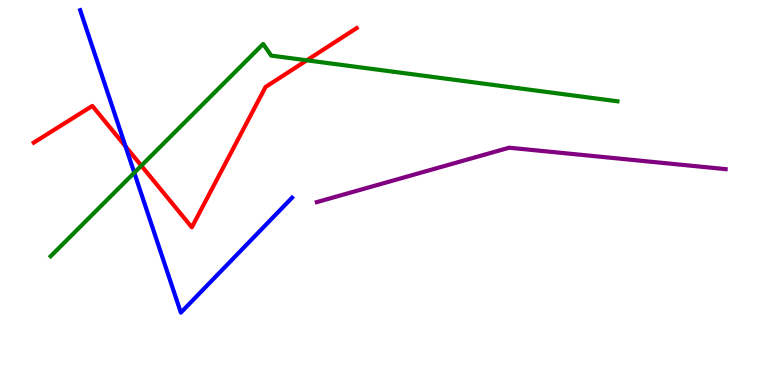[{'lines': ['blue', 'red'], 'intersections': [{'x': 1.62, 'y': 6.2}]}, {'lines': ['green', 'red'], 'intersections': [{'x': 1.82, 'y': 5.7}, {'x': 3.96, 'y': 8.43}]}, {'lines': ['purple', 'red'], 'intersections': []}, {'lines': ['blue', 'green'], 'intersections': [{'x': 1.73, 'y': 5.51}]}, {'lines': ['blue', 'purple'], 'intersections': []}, {'lines': ['green', 'purple'], 'intersections': []}]